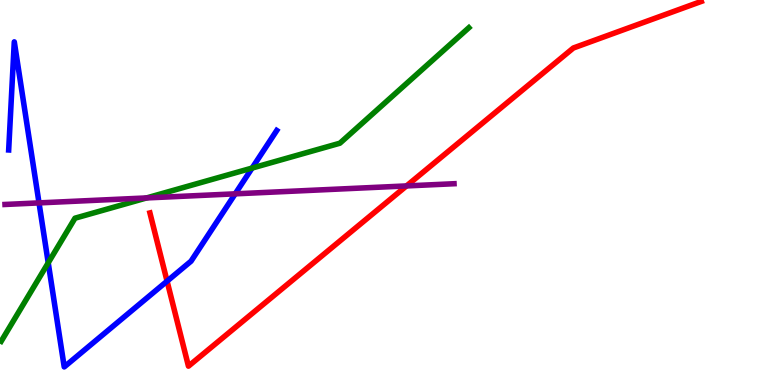[{'lines': ['blue', 'red'], 'intersections': [{'x': 2.16, 'y': 2.7}]}, {'lines': ['green', 'red'], 'intersections': []}, {'lines': ['purple', 'red'], 'intersections': [{'x': 5.25, 'y': 5.17}]}, {'lines': ['blue', 'green'], 'intersections': [{'x': 0.622, 'y': 3.17}, {'x': 3.25, 'y': 5.63}]}, {'lines': ['blue', 'purple'], 'intersections': [{'x': 0.504, 'y': 4.73}, {'x': 3.03, 'y': 4.97}]}, {'lines': ['green', 'purple'], 'intersections': [{'x': 1.89, 'y': 4.86}]}]